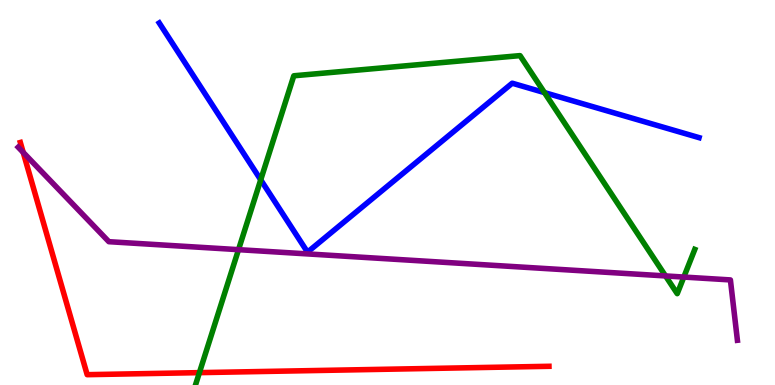[{'lines': ['blue', 'red'], 'intersections': []}, {'lines': ['green', 'red'], 'intersections': [{'x': 2.57, 'y': 0.321}]}, {'lines': ['purple', 'red'], 'intersections': [{'x': 0.299, 'y': 6.04}]}, {'lines': ['blue', 'green'], 'intersections': [{'x': 3.36, 'y': 5.33}, {'x': 7.03, 'y': 7.59}]}, {'lines': ['blue', 'purple'], 'intersections': []}, {'lines': ['green', 'purple'], 'intersections': [{'x': 3.08, 'y': 3.52}, {'x': 8.59, 'y': 2.83}, {'x': 8.82, 'y': 2.8}]}]